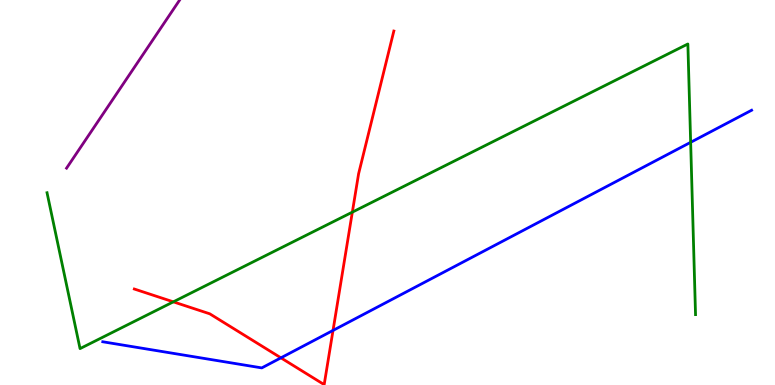[{'lines': ['blue', 'red'], 'intersections': [{'x': 3.62, 'y': 0.705}, {'x': 4.3, 'y': 1.42}]}, {'lines': ['green', 'red'], 'intersections': [{'x': 2.24, 'y': 2.16}, {'x': 4.55, 'y': 4.49}]}, {'lines': ['purple', 'red'], 'intersections': []}, {'lines': ['blue', 'green'], 'intersections': [{'x': 8.91, 'y': 6.3}]}, {'lines': ['blue', 'purple'], 'intersections': []}, {'lines': ['green', 'purple'], 'intersections': []}]